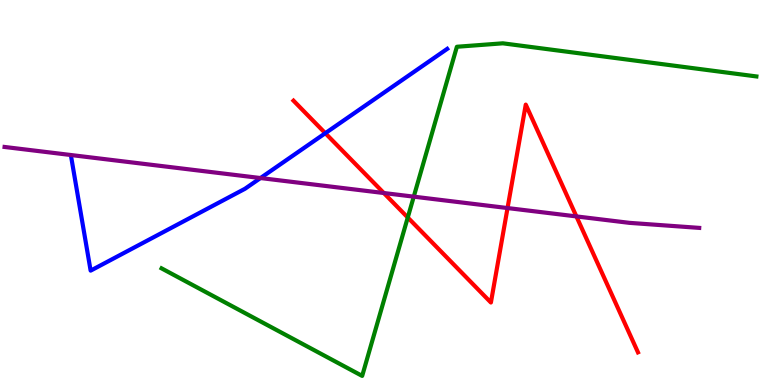[{'lines': ['blue', 'red'], 'intersections': [{'x': 4.2, 'y': 6.54}]}, {'lines': ['green', 'red'], 'intersections': [{'x': 5.26, 'y': 4.35}]}, {'lines': ['purple', 'red'], 'intersections': [{'x': 4.95, 'y': 4.99}, {'x': 6.55, 'y': 4.6}, {'x': 7.44, 'y': 4.38}]}, {'lines': ['blue', 'green'], 'intersections': []}, {'lines': ['blue', 'purple'], 'intersections': [{'x': 3.36, 'y': 5.38}]}, {'lines': ['green', 'purple'], 'intersections': [{'x': 5.34, 'y': 4.89}]}]